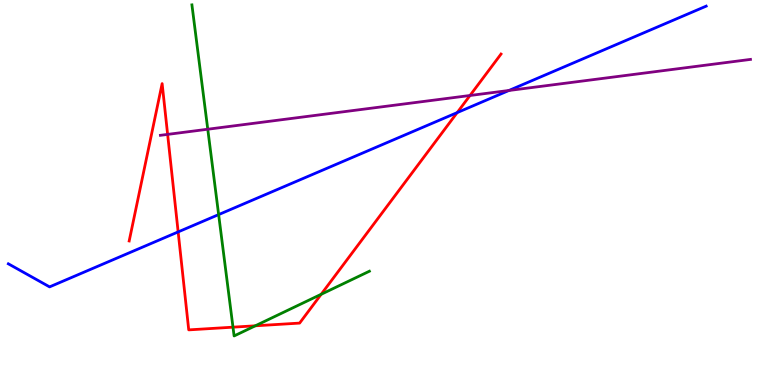[{'lines': ['blue', 'red'], 'intersections': [{'x': 2.3, 'y': 3.98}, {'x': 5.9, 'y': 7.08}]}, {'lines': ['green', 'red'], 'intersections': [{'x': 3.01, 'y': 1.5}, {'x': 3.29, 'y': 1.54}, {'x': 4.14, 'y': 2.36}]}, {'lines': ['purple', 'red'], 'intersections': [{'x': 2.16, 'y': 6.51}, {'x': 6.06, 'y': 7.52}]}, {'lines': ['blue', 'green'], 'intersections': [{'x': 2.82, 'y': 4.43}]}, {'lines': ['blue', 'purple'], 'intersections': [{'x': 6.57, 'y': 7.65}]}, {'lines': ['green', 'purple'], 'intersections': [{'x': 2.68, 'y': 6.64}]}]